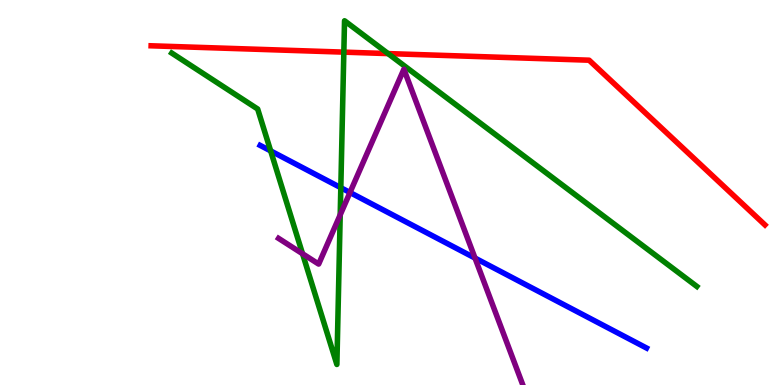[{'lines': ['blue', 'red'], 'intersections': []}, {'lines': ['green', 'red'], 'intersections': [{'x': 4.44, 'y': 8.65}, {'x': 5.01, 'y': 8.61}]}, {'lines': ['purple', 'red'], 'intersections': []}, {'lines': ['blue', 'green'], 'intersections': [{'x': 3.49, 'y': 6.08}, {'x': 4.4, 'y': 5.12}]}, {'lines': ['blue', 'purple'], 'intersections': [{'x': 4.52, 'y': 5.0}, {'x': 6.13, 'y': 3.3}]}, {'lines': ['green', 'purple'], 'intersections': [{'x': 3.9, 'y': 3.41}, {'x': 4.39, 'y': 4.42}]}]